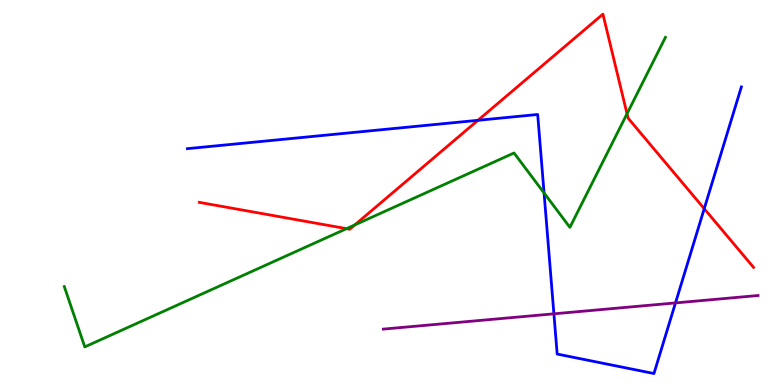[{'lines': ['blue', 'red'], 'intersections': [{'x': 6.17, 'y': 6.88}, {'x': 9.09, 'y': 4.58}]}, {'lines': ['green', 'red'], 'intersections': [{'x': 4.47, 'y': 4.06}, {'x': 4.58, 'y': 4.16}, {'x': 8.09, 'y': 7.05}]}, {'lines': ['purple', 'red'], 'intersections': []}, {'lines': ['blue', 'green'], 'intersections': [{'x': 7.02, 'y': 4.99}]}, {'lines': ['blue', 'purple'], 'intersections': [{'x': 7.15, 'y': 1.85}, {'x': 8.72, 'y': 2.13}]}, {'lines': ['green', 'purple'], 'intersections': []}]